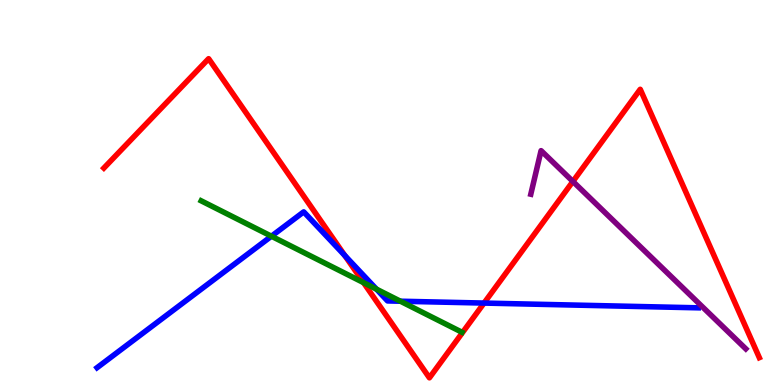[{'lines': ['blue', 'red'], 'intersections': [{'x': 4.45, 'y': 3.36}, {'x': 6.25, 'y': 2.13}]}, {'lines': ['green', 'red'], 'intersections': [{'x': 4.69, 'y': 2.66}]}, {'lines': ['purple', 'red'], 'intersections': [{'x': 7.39, 'y': 5.29}]}, {'lines': ['blue', 'green'], 'intersections': [{'x': 3.5, 'y': 3.86}, {'x': 4.86, 'y': 2.49}, {'x': 5.17, 'y': 2.18}]}, {'lines': ['blue', 'purple'], 'intersections': []}, {'lines': ['green', 'purple'], 'intersections': []}]